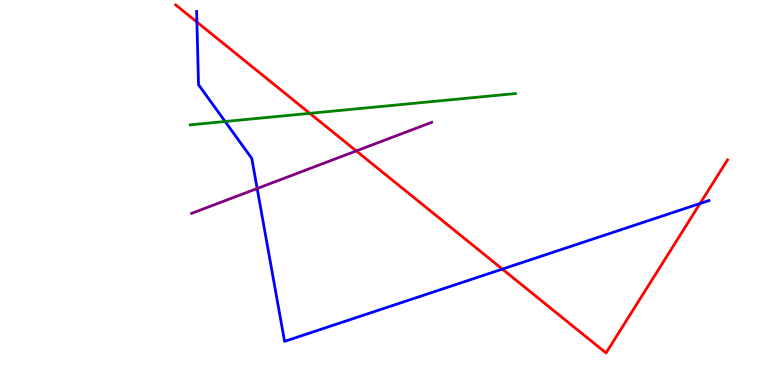[{'lines': ['blue', 'red'], 'intersections': [{'x': 2.54, 'y': 9.43}, {'x': 6.48, 'y': 3.01}, {'x': 9.03, 'y': 4.71}]}, {'lines': ['green', 'red'], 'intersections': [{'x': 4.0, 'y': 7.06}]}, {'lines': ['purple', 'red'], 'intersections': [{'x': 4.6, 'y': 6.08}]}, {'lines': ['blue', 'green'], 'intersections': [{'x': 2.9, 'y': 6.84}]}, {'lines': ['blue', 'purple'], 'intersections': [{'x': 3.32, 'y': 5.1}]}, {'lines': ['green', 'purple'], 'intersections': []}]